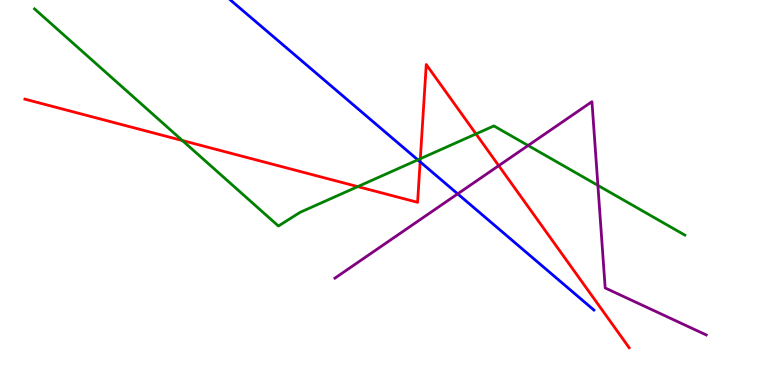[{'lines': ['blue', 'red'], 'intersections': [{'x': 5.42, 'y': 5.8}]}, {'lines': ['green', 'red'], 'intersections': [{'x': 2.35, 'y': 6.35}, {'x': 4.62, 'y': 5.15}, {'x': 5.42, 'y': 5.88}, {'x': 6.14, 'y': 6.52}]}, {'lines': ['purple', 'red'], 'intersections': [{'x': 6.44, 'y': 5.7}]}, {'lines': ['blue', 'green'], 'intersections': [{'x': 5.39, 'y': 5.85}]}, {'lines': ['blue', 'purple'], 'intersections': [{'x': 5.91, 'y': 4.96}]}, {'lines': ['green', 'purple'], 'intersections': [{'x': 6.81, 'y': 6.22}, {'x': 7.71, 'y': 5.18}]}]